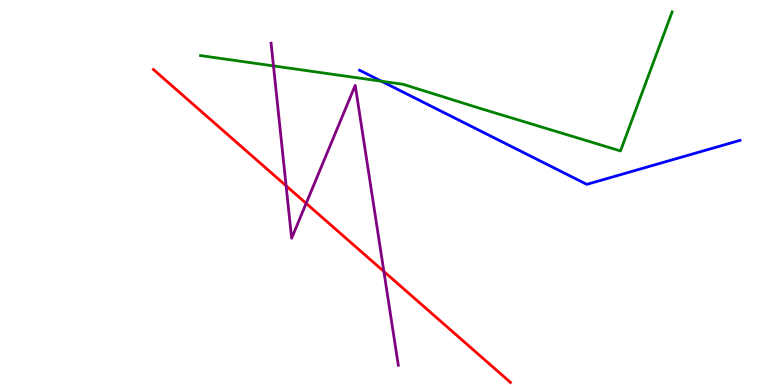[{'lines': ['blue', 'red'], 'intersections': []}, {'lines': ['green', 'red'], 'intersections': []}, {'lines': ['purple', 'red'], 'intersections': [{'x': 3.69, 'y': 5.17}, {'x': 3.95, 'y': 4.72}, {'x': 4.95, 'y': 2.95}]}, {'lines': ['blue', 'green'], 'intersections': [{'x': 4.92, 'y': 7.89}]}, {'lines': ['blue', 'purple'], 'intersections': []}, {'lines': ['green', 'purple'], 'intersections': [{'x': 3.53, 'y': 8.29}]}]